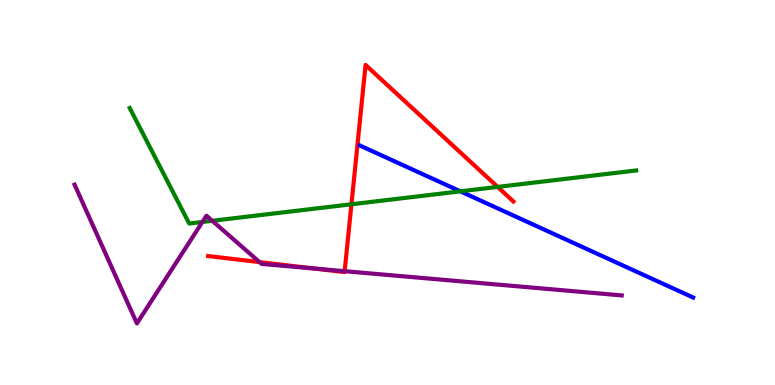[{'lines': ['blue', 'red'], 'intersections': []}, {'lines': ['green', 'red'], 'intersections': [{'x': 4.53, 'y': 4.69}, {'x': 6.42, 'y': 5.15}]}, {'lines': ['purple', 'red'], 'intersections': [{'x': 3.35, 'y': 3.19}, {'x': 4.05, 'y': 3.03}, {'x': 4.45, 'y': 2.96}]}, {'lines': ['blue', 'green'], 'intersections': [{'x': 5.94, 'y': 5.03}]}, {'lines': ['blue', 'purple'], 'intersections': []}, {'lines': ['green', 'purple'], 'intersections': [{'x': 2.61, 'y': 4.23}, {'x': 2.74, 'y': 4.26}]}]